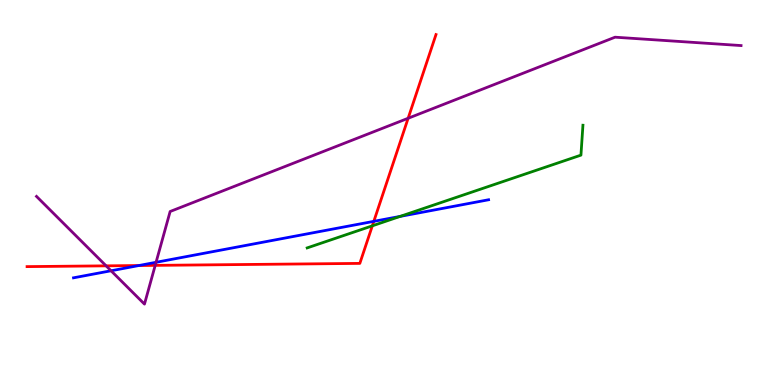[{'lines': ['blue', 'red'], 'intersections': [{'x': 1.79, 'y': 3.1}, {'x': 4.82, 'y': 4.25}]}, {'lines': ['green', 'red'], 'intersections': [{'x': 4.8, 'y': 4.13}]}, {'lines': ['purple', 'red'], 'intersections': [{'x': 1.37, 'y': 3.09}, {'x': 2.0, 'y': 3.11}, {'x': 5.27, 'y': 6.93}]}, {'lines': ['blue', 'green'], 'intersections': [{'x': 5.16, 'y': 4.38}]}, {'lines': ['blue', 'purple'], 'intersections': [{'x': 1.43, 'y': 2.97}, {'x': 2.01, 'y': 3.19}]}, {'lines': ['green', 'purple'], 'intersections': []}]